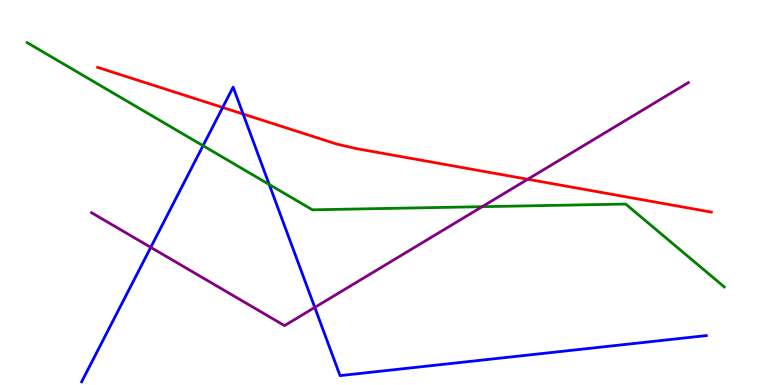[{'lines': ['blue', 'red'], 'intersections': [{'x': 2.87, 'y': 7.21}, {'x': 3.14, 'y': 7.04}]}, {'lines': ['green', 'red'], 'intersections': []}, {'lines': ['purple', 'red'], 'intersections': [{'x': 6.81, 'y': 5.34}]}, {'lines': ['blue', 'green'], 'intersections': [{'x': 2.62, 'y': 6.22}, {'x': 3.47, 'y': 5.21}]}, {'lines': ['blue', 'purple'], 'intersections': [{'x': 1.95, 'y': 3.58}, {'x': 4.06, 'y': 2.02}]}, {'lines': ['green', 'purple'], 'intersections': [{'x': 6.22, 'y': 4.63}]}]